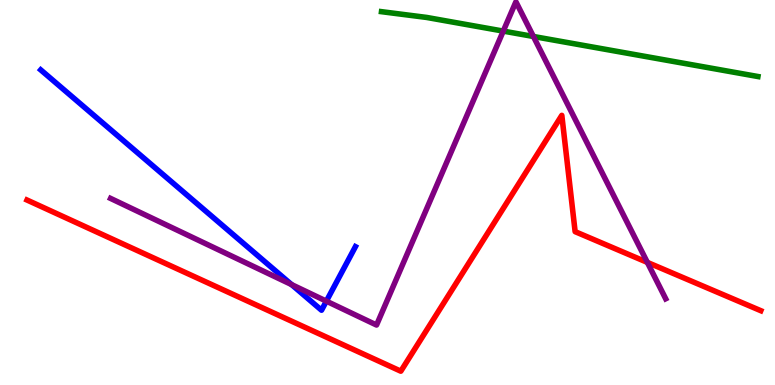[{'lines': ['blue', 'red'], 'intersections': []}, {'lines': ['green', 'red'], 'intersections': []}, {'lines': ['purple', 'red'], 'intersections': [{'x': 8.35, 'y': 3.18}]}, {'lines': ['blue', 'green'], 'intersections': []}, {'lines': ['blue', 'purple'], 'intersections': [{'x': 3.76, 'y': 2.61}, {'x': 4.21, 'y': 2.18}]}, {'lines': ['green', 'purple'], 'intersections': [{'x': 6.49, 'y': 9.19}, {'x': 6.88, 'y': 9.05}]}]